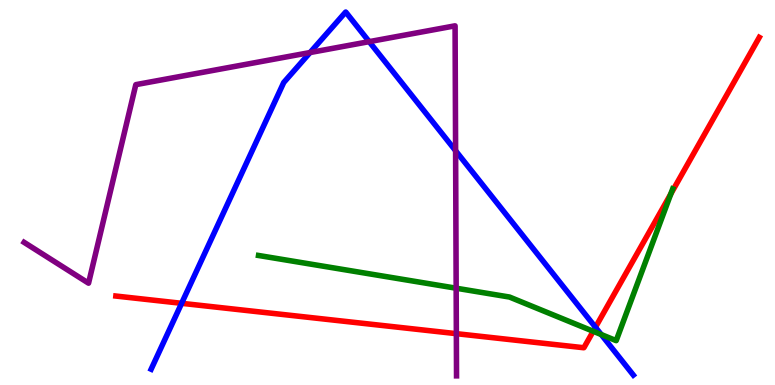[{'lines': ['blue', 'red'], 'intersections': [{'x': 2.34, 'y': 2.12}, {'x': 7.68, 'y': 1.5}]}, {'lines': ['green', 'red'], 'intersections': [{'x': 7.65, 'y': 1.4}, {'x': 8.66, 'y': 4.96}]}, {'lines': ['purple', 'red'], 'intersections': [{'x': 5.89, 'y': 1.33}]}, {'lines': ['blue', 'green'], 'intersections': [{'x': 7.76, 'y': 1.31}]}, {'lines': ['blue', 'purple'], 'intersections': [{'x': 4.0, 'y': 8.64}, {'x': 4.76, 'y': 8.92}, {'x': 5.88, 'y': 6.09}]}, {'lines': ['green', 'purple'], 'intersections': [{'x': 5.89, 'y': 2.51}]}]